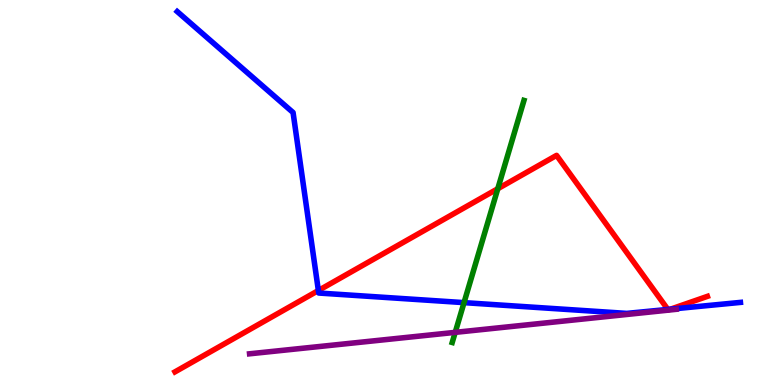[{'lines': ['blue', 'red'], 'intersections': [{'x': 4.11, 'y': 2.45}, {'x': 8.62, 'y': 1.96}, {'x': 8.65, 'y': 1.97}]}, {'lines': ['green', 'red'], 'intersections': [{'x': 6.42, 'y': 5.1}]}, {'lines': ['purple', 'red'], 'intersections': []}, {'lines': ['blue', 'green'], 'intersections': [{'x': 5.99, 'y': 2.14}]}, {'lines': ['blue', 'purple'], 'intersections': []}, {'lines': ['green', 'purple'], 'intersections': [{'x': 5.87, 'y': 1.37}]}]